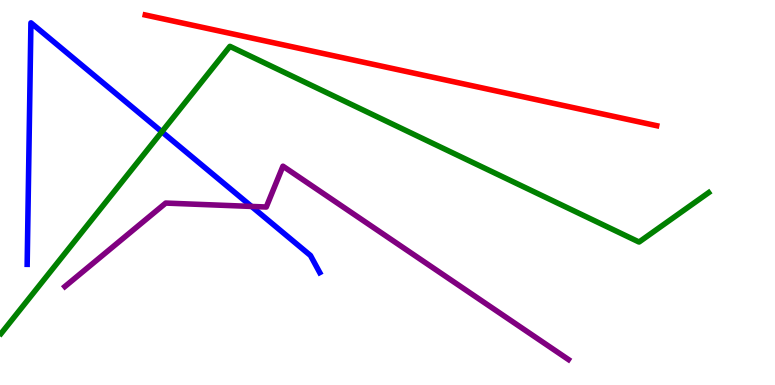[{'lines': ['blue', 'red'], 'intersections': []}, {'lines': ['green', 'red'], 'intersections': []}, {'lines': ['purple', 'red'], 'intersections': []}, {'lines': ['blue', 'green'], 'intersections': [{'x': 2.09, 'y': 6.58}]}, {'lines': ['blue', 'purple'], 'intersections': [{'x': 3.25, 'y': 4.64}]}, {'lines': ['green', 'purple'], 'intersections': []}]